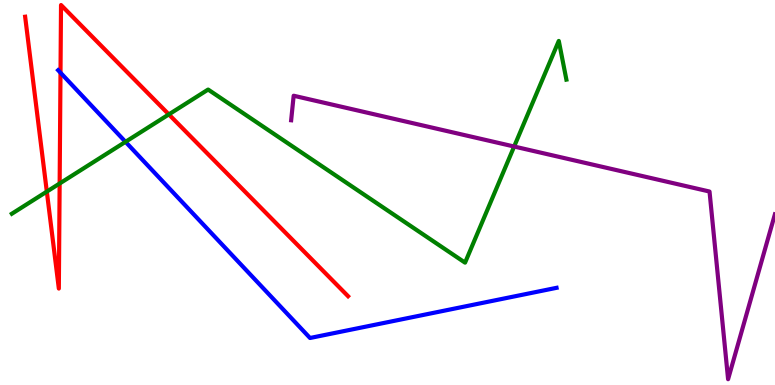[{'lines': ['blue', 'red'], 'intersections': [{'x': 0.781, 'y': 8.11}]}, {'lines': ['green', 'red'], 'intersections': [{'x': 0.604, 'y': 5.02}, {'x': 0.77, 'y': 5.23}, {'x': 2.18, 'y': 7.03}]}, {'lines': ['purple', 'red'], 'intersections': []}, {'lines': ['blue', 'green'], 'intersections': [{'x': 1.62, 'y': 6.32}]}, {'lines': ['blue', 'purple'], 'intersections': []}, {'lines': ['green', 'purple'], 'intersections': [{'x': 6.63, 'y': 6.19}]}]